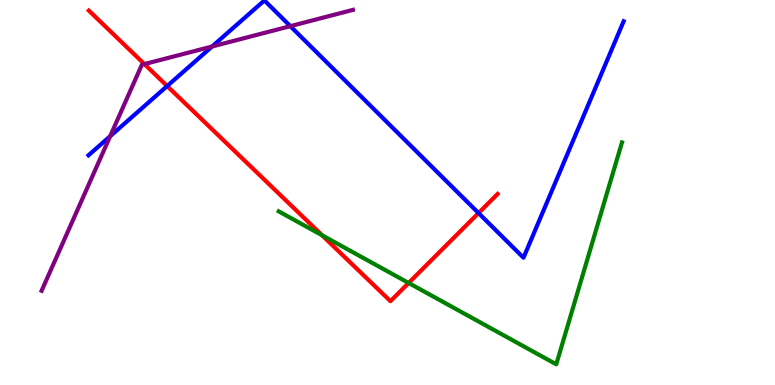[{'lines': ['blue', 'red'], 'intersections': [{'x': 2.16, 'y': 7.77}, {'x': 6.17, 'y': 4.47}]}, {'lines': ['green', 'red'], 'intersections': [{'x': 4.16, 'y': 3.89}, {'x': 5.27, 'y': 2.65}]}, {'lines': ['purple', 'red'], 'intersections': [{'x': 1.86, 'y': 8.34}]}, {'lines': ['blue', 'green'], 'intersections': []}, {'lines': ['blue', 'purple'], 'intersections': [{'x': 1.42, 'y': 6.46}, {'x': 2.74, 'y': 8.79}, {'x': 3.75, 'y': 9.32}]}, {'lines': ['green', 'purple'], 'intersections': []}]